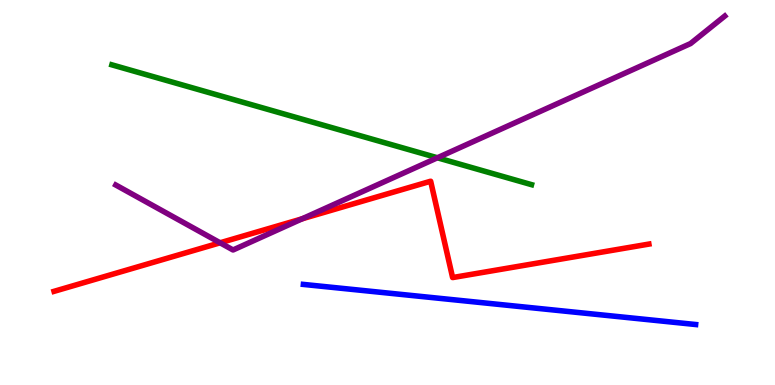[{'lines': ['blue', 'red'], 'intersections': []}, {'lines': ['green', 'red'], 'intersections': []}, {'lines': ['purple', 'red'], 'intersections': [{'x': 2.84, 'y': 3.69}, {'x': 3.9, 'y': 4.32}]}, {'lines': ['blue', 'green'], 'intersections': []}, {'lines': ['blue', 'purple'], 'intersections': []}, {'lines': ['green', 'purple'], 'intersections': [{'x': 5.64, 'y': 5.9}]}]